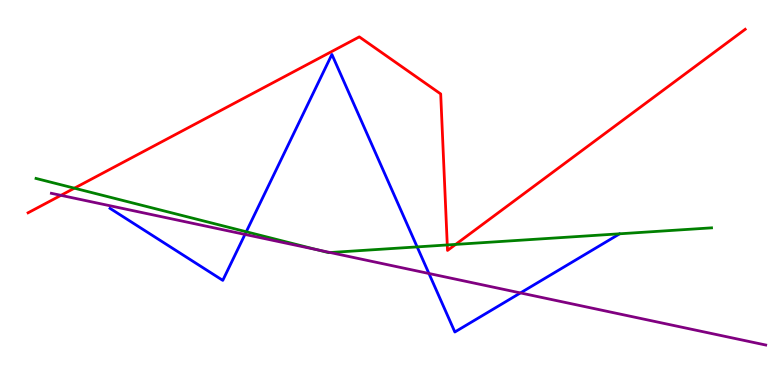[{'lines': ['blue', 'red'], 'intersections': []}, {'lines': ['green', 'red'], 'intersections': [{'x': 0.96, 'y': 5.11}, {'x': 5.77, 'y': 3.64}, {'x': 5.88, 'y': 3.65}]}, {'lines': ['purple', 'red'], 'intersections': [{'x': 0.786, 'y': 4.93}]}, {'lines': ['blue', 'green'], 'intersections': [{'x': 3.18, 'y': 3.98}, {'x': 5.38, 'y': 3.59}]}, {'lines': ['blue', 'purple'], 'intersections': [{'x': 3.16, 'y': 3.91}, {'x': 5.53, 'y': 2.9}, {'x': 6.72, 'y': 2.39}]}, {'lines': ['green', 'purple'], 'intersections': [{'x': 4.1, 'y': 3.51}, {'x': 4.26, 'y': 3.44}]}]